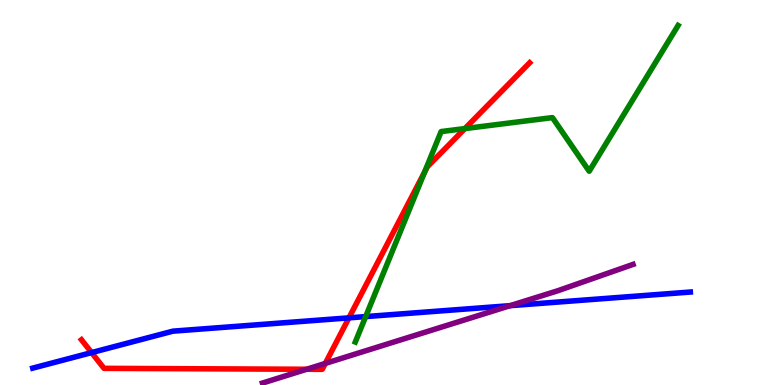[{'lines': ['blue', 'red'], 'intersections': [{'x': 1.18, 'y': 0.841}, {'x': 4.5, 'y': 1.74}]}, {'lines': ['green', 'red'], 'intersections': [{'x': 5.48, 'y': 5.53}, {'x': 6.0, 'y': 6.66}]}, {'lines': ['purple', 'red'], 'intersections': [{'x': 3.96, 'y': 0.409}, {'x': 4.2, 'y': 0.56}]}, {'lines': ['blue', 'green'], 'intersections': [{'x': 4.72, 'y': 1.78}]}, {'lines': ['blue', 'purple'], 'intersections': [{'x': 6.58, 'y': 2.06}]}, {'lines': ['green', 'purple'], 'intersections': []}]